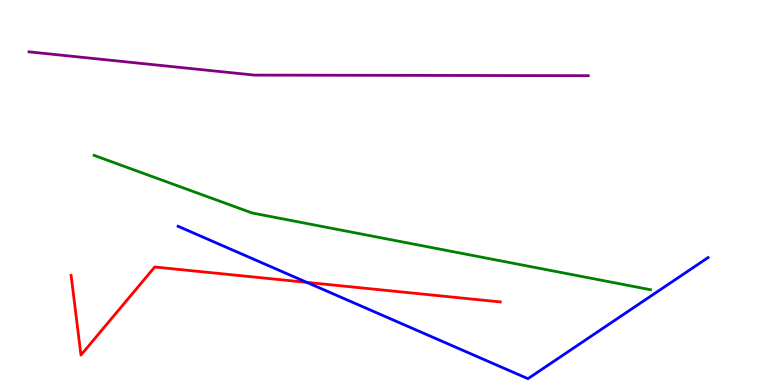[{'lines': ['blue', 'red'], 'intersections': [{'x': 3.96, 'y': 2.67}]}, {'lines': ['green', 'red'], 'intersections': []}, {'lines': ['purple', 'red'], 'intersections': []}, {'lines': ['blue', 'green'], 'intersections': []}, {'lines': ['blue', 'purple'], 'intersections': []}, {'lines': ['green', 'purple'], 'intersections': []}]